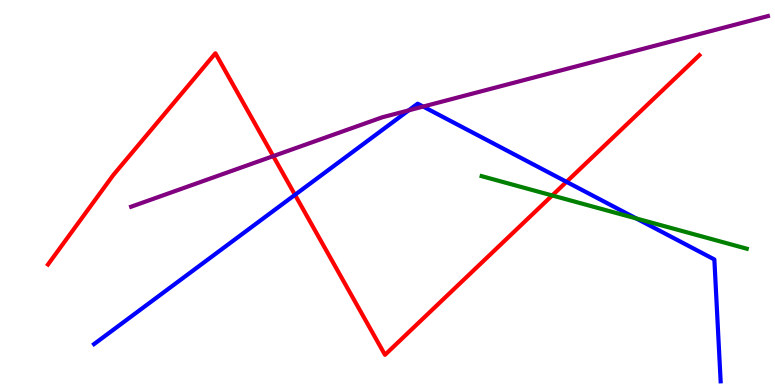[{'lines': ['blue', 'red'], 'intersections': [{'x': 3.81, 'y': 4.94}, {'x': 7.31, 'y': 5.28}]}, {'lines': ['green', 'red'], 'intersections': [{'x': 7.13, 'y': 4.92}]}, {'lines': ['purple', 'red'], 'intersections': [{'x': 3.53, 'y': 5.94}]}, {'lines': ['blue', 'green'], 'intersections': [{'x': 8.21, 'y': 4.33}]}, {'lines': ['blue', 'purple'], 'intersections': [{'x': 5.27, 'y': 7.13}, {'x': 5.46, 'y': 7.23}]}, {'lines': ['green', 'purple'], 'intersections': []}]